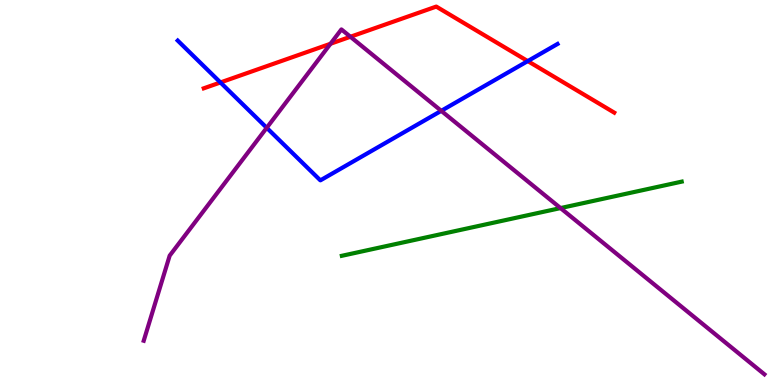[{'lines': ['blue', 'red'], 'intersections': [{'x': 2.84, 'y': 7.86}, {'x': 6.81, 'y': 8.41}]}, {'lines': ['green', 'red'], 'intersections': []}, {'lines': ['purple', 'red'], 'intersections': [{'x': 4.26, 'y': 8.86}, {'x': 4.52, 'y': 9.05}]}, {'lines': ['blue', 'green'], 'intersections': []}, {'lines': ['blue', 'purple'], 'intersections': [{'x': 3.44, 'y': 6.68}, {'x': 5.69, 'y': 7.12}]}, {'lines': ['green', 'purple'], 'intersections': [{'x': 7.23, 'y': 4.6}]}]